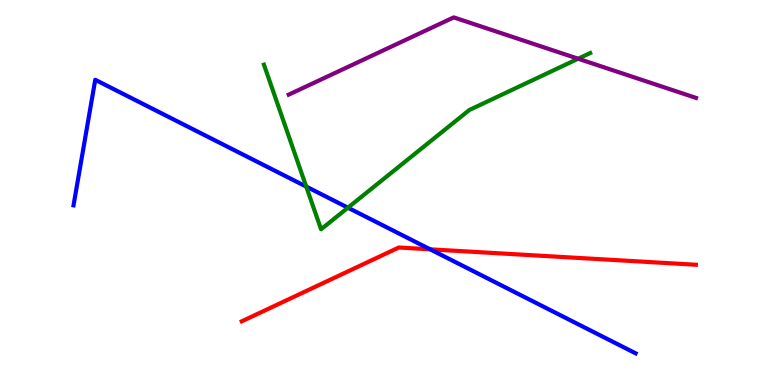[{'lines': ['blue', 'red'], 'intersections': [{'x': 5.55, 'y': 3.52}]}, {'lines': ['green', 'red'], 'intersections': []}, {'lines': ['purple', 'red'], 'intersections': []}, {'lines': ['blue', 'green'], 'intersections': [{'x': 3.95, 'y': 5.15}, {'x': 4.49, 'y': 4.61}]}, {'lines': ['blue', 'purple'], 'intersections': []}, {'lines': ['green', 'purple'], 'intersections': [{'x': 7.46, 'y': 8.47}]}]